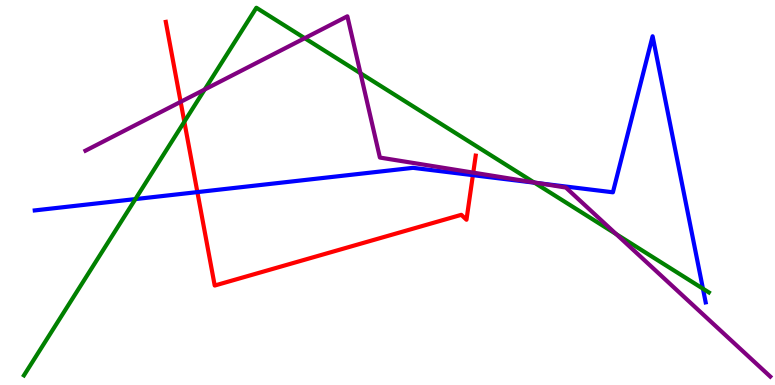[{'lines': ['blue', 'red'], 'intersections': [{'x': 2.55, 'y': 5.01}, {'x': 6.1, 'y': 5.45}]}, {'lines': ['green', 'red'], 'intersections': [{'x': 2.38, 'y': 6.84}]}, {'lines': ['purple', 'red'], 'intersections': [{'x': 2.33, 'y': 7.35}, {'x': 6.11, 'y': 5.52}]}, {'lines': ['blue', 'green'], 'intersections': [{'x': 1.75, 'y': 4.83}, {'x': 6.9, 'y': 5.25}, {'x': 9.07, 'y': 2.5}]}, {'lines': ['blue', 'purple'], 'intersections': [{'x': 6.96, 'y': 5.24}]}, {'lines': ['green', 'purple'], 'intersections': [{'x': 2.64, 'y': 7.68}, {'x': 3.93, 'y': 9.01}, {'x': 4.65, 'y': 8.1}, {'x': 6.89, 'y': 5.26}, {'x': 7.95, 'y': 3.92}]}]